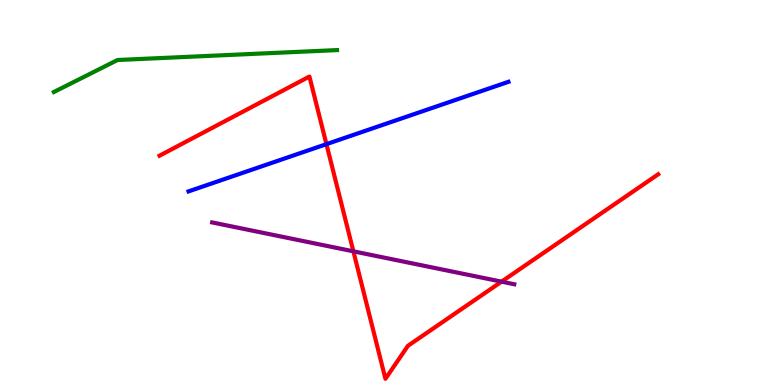[{'lines': ['blue', 'red'], 'intersections': [{'x': 4.21, 'y': 6.26}]}, {'lines': ['green', 'red'], 'intersections': []}, {'lines': ['purple', 'red'], 'intersections': [{'x': 4.56, 'y': 3.47}, {'x': 6.47, 'y': 2.68}]}, {'lines': ['blue', 'green'], 'intersections': []}, {'lines': ['blue', 'purple'], 'intersections': []}, {'lines': ['green', 'purple'], 'intersections': []}]